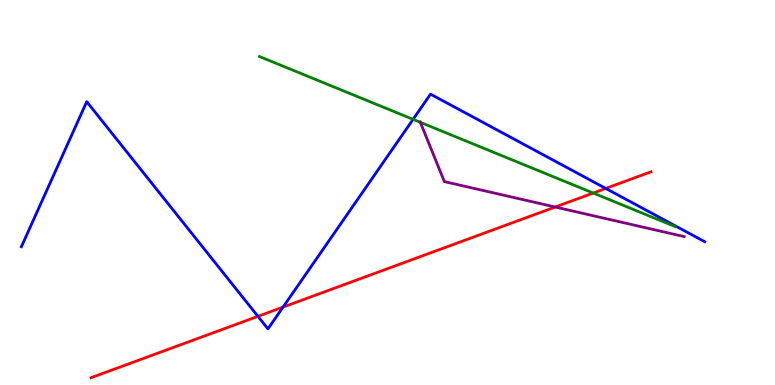[{'lines': ['blue', 'red'], 'intersections': [{'x': 3.33, 'y': 1.78}, {'x': 3.65, 'y': 2.02}, {'x': 7.82, 'y': 5.11}]}, {'lines': ['green', 'red'], 'intersections': [{'x': 7.65, 'y': 4.99}]}, {'lines': ['purple', 'red'], 'intersections': [{'x': 7.16, 'y': 4.62}]}, {'lines': ['blue', 'green'], 'intersections': [{'x': 5.33, 'y': 6.9}]}, {'lines': ['blue', 'purple'], 'intersections': []}, {'lines': ['green', 'purple'], 'intersections': [{'x': 5.42, 'y': 6.82}]}]